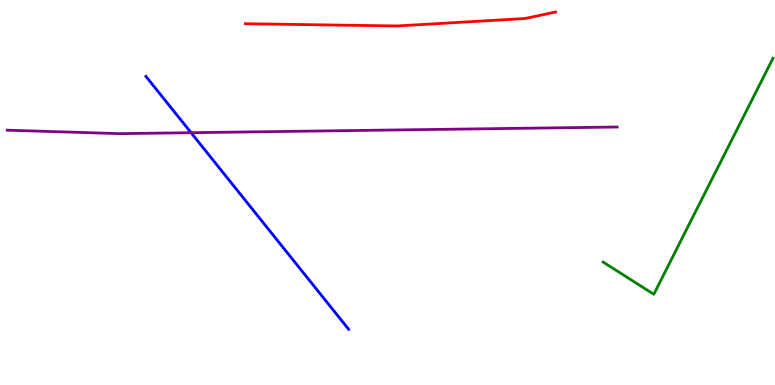[{'lines': ['blue', 'red'], 'intersections': []}, {'lines': ['green', 'red'], 'intersections': []}, {'lines': ['purple', 'red'], 'intersections': []}, {'lines': ['blue', 'green'], 'intersections': []}, {'lines': ['blue', 'purple'], 'intersections': [{'x': 2.47, 'y': 6.55}]}, {'lines': ['green', 'purple'], 'intersections': []}]